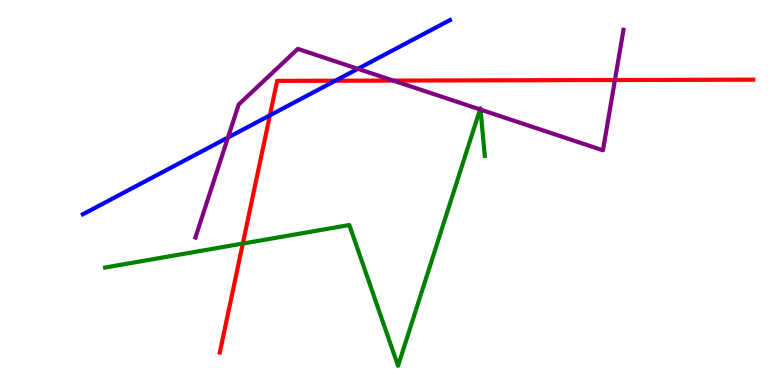[{'lines': ['blue', 'red'], 'intersections': [{'x': 3.48, 'y': 7.0}, {'x': 4.33, 'y': 7.9}]}, {'lines': ['green', 'red'], 'intersections': [{'x': 3.13, 'y': 3.67}]}, {'lines': ['purple', 'red'], 'intersections': [{'x': 5.07, 'y': 7.91}, {'x': 7.93, 'y': 7.92}]}, {'lines': ['blue', 'green'], 'intersections': []}, {'lines': ['blue', 'purple'], 'intersections': [{'x': 2.94, 'y': 6.43}, {'x': 4.62, 'y': 8.21}]}, {'lines': ['green', 'purple'], 'intersections': [{'x': 6.19, 'y': 7.16}, {'x': 6.2, 'y': 7.15}]}]